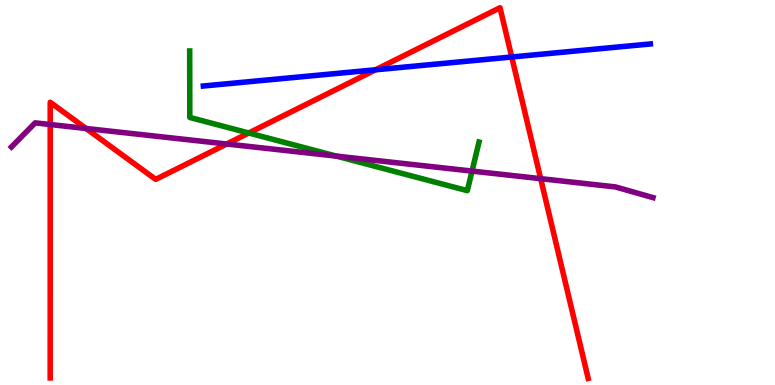[{'lines': ['blue', 'red'], 'intersections': [{'x': 4.85, 'y': 8.19}, {'x': 6.6, 'y': 8.52}]}, {'lines': ['green', 'red'], 'intersections': [{'x': 3.21, 'y': 6.55}]}, {'lines': ['purple', 'red'], 'intersections': [{'x': 0.648, 'y': 6.77}, {'x': 1.11, 'y': 6.66}, {'x': 2.93, 'y': 6.26}, {'x': 6.98, 'y': 5.36}]}, {'lines': ['blue', 'green'], 'intersections': []}, {'lines': ['blue', 'purple'], 'intersections': []}, {'lines': ['green', 'purple'], 'intersections': [{'x': 4.34, 'y': 5.95}, {'x': 6.09, 'y': 5.56}]}]